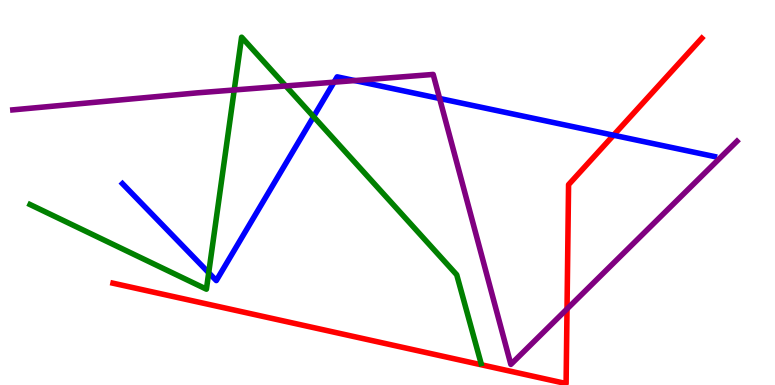[{'lines': ['blue', 'red'], 'intersections': [{'x': 7.92, 'y': 6.49}]}, {'lines': ['green', 'red'], 'intersections': []}, {'lines': ['purple', 'red'], 'intersections': [{'x': 7.32, 'y': 1.98}]}, {'lines': ['blue', 'green'], 'intersections': [{'x': 2.69, 'y': 2.92}, {'x': 4.05, 'y': 6.97}]}, {'lines': ['blue', 'purple'], 'intersections': [{'x': 4.31, 'y': 7.87}, {'x': 4.58, 'y': 7.91}, {'x': 5.67, 'y': 7.44}]}, {'lines': ['green', 'purple'], 'intersections': [{'x': 3.02, 'y': 7.66}, {'x': 3.69, 'y': 7.77}]}]